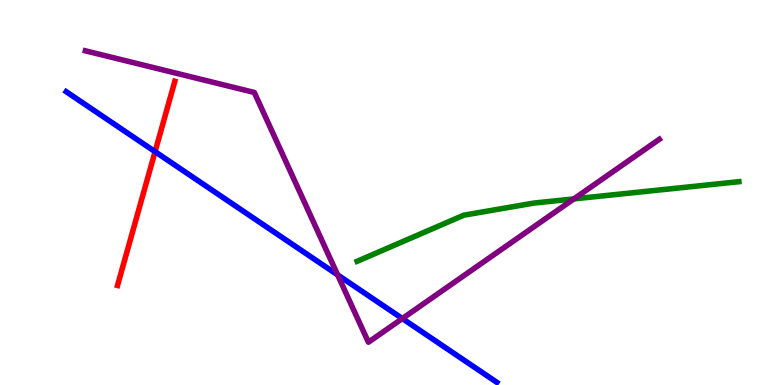[{'lines': ['blue', 'red'], 'intersections': [{'x': 2.0, 'y': 6.06}]}, {'lines': ['green', 'red'], 'intersections': []}, {'lines': ['purple', 'red'], 'intersections': []}, {'lines': ['blue', 'green'], 'intersections': []}, {'lines': ['blue', 'purple'], 'intersections': [{'x': 4.36, 'y': 2.86}, {'x': 5.19, 'y': 1.73}]}, {'lines': ['green', 'purple'], 'intersections': [{'x': 7.4, 'y': 4.83}]}]